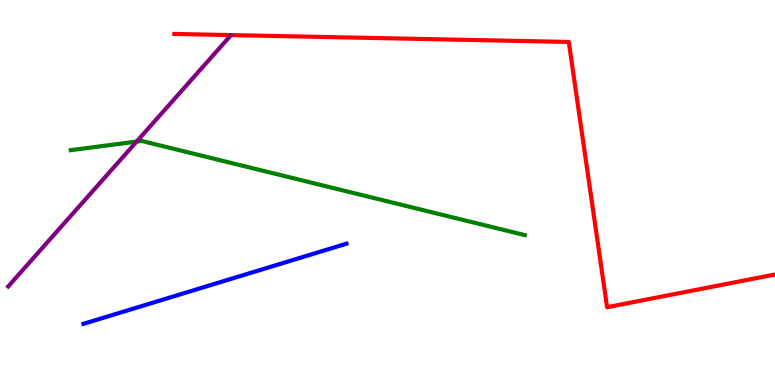[{'lines': ['blue', 'red'], 'intersections': []}, {'lines': ['green', 'red'], 'intersections': []}, {'lines': ['purple', 'red'], 'intersections': []}, {'lines': ['blue', 'green'], 'intersections': []}, {'lines': ['blue', 'purple'], 'intersections': []}, {'lines': ['green', 'purple'], 'intersections': [{'x': 1.76, 'y': 6.32}]}]